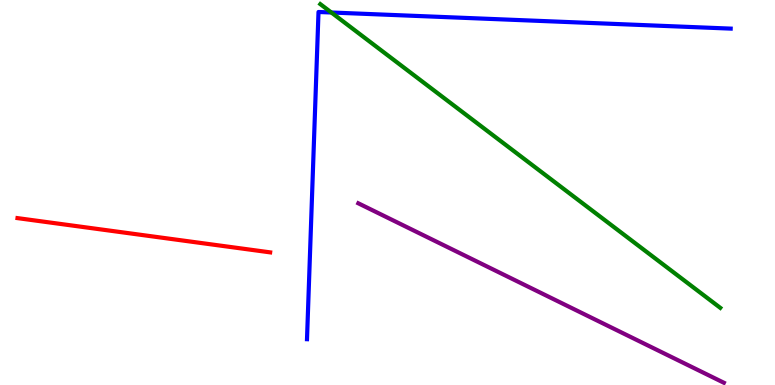[{'lines': ['blue', 'red'], 'intersections': []}, {'lines': ['green', 'red'], 'intersections': []}, {'lines': ['purple', 'red'], 'intersections': []}, {'lines': ['blue', 'green'], 'intersections': [{'x': 4.28, 'y': 9.68}]}, {'lines': ['blue', 'purple'], 'intersections': []}, {'lines': ['green', 'purple'], 'intersections': []}]